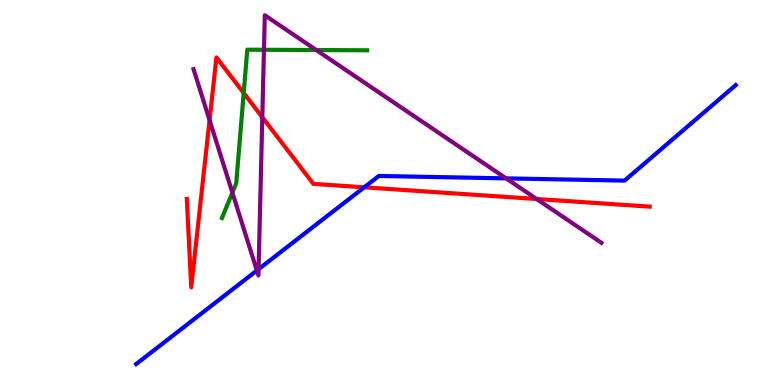[{'lines': ['blue', 'red'], 'intersections': [{'x': 4.7, 'y': 5.13}]}, {'lines': ['green', 'red'], 'intersections': [{'x': 3.14, 'y': 7.59}]}, {'lines': ['purple', 'red'], 'intersections': [{'x': 2.7, 'y': 6.88}, {'x': 3.38, 'y': 6.95}, {'x': 6.92, 'y': 4.83}]}, {'lines': ['blue', 'green'], 'intersections': []}, {'lines': ['blue', 'purple'], 'intersections': [{'x': 3.31, 'y': 2.97}, {'x': 3.34, 'y': 3.01}, {'x': 6.53, 'y': 5.37}]}, {'lines': ['green', 'purple'], 'intersections': [{'x': 3.0, 'y': 5.0}, {'x': 3.41, 'y': 8.71}, {'x': 4.08, 'y': 8.7}]}]